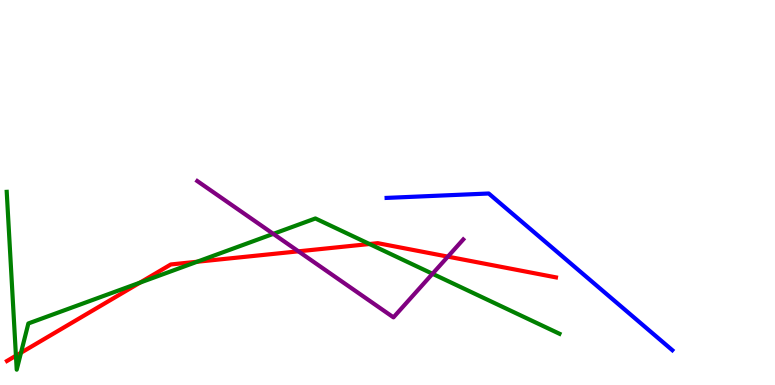[{'lines': ['blue', 'red'], 'intersections': []}, {'lines': ['green', 'red'], 'intersections': [{'x': 0.205, 'y': 0.761}, {'x': 0.271, 'y': 0.838}, {'x': 1.81, 'y': 2.66}, {'x': 2.54, 'y': 3.2}, {'x': 4.77, 'y': 3.66}]}, {'lines': ['purple', 'red'], 'intersections': [{'x': 3.85, 'y': 3.47}, {'x': 5.78, 'y': 3.33}]}, {'lines': ['blue', 'green'], 'intersections': []}, {'lines': ['blue', 'purple'], 'intersections': []}, {'lines': ['green', 'purple'], 'intersections': [{'x': 3.53, 'y': 3.93}, {'x': 5.58, 'y': 2.89}]}]